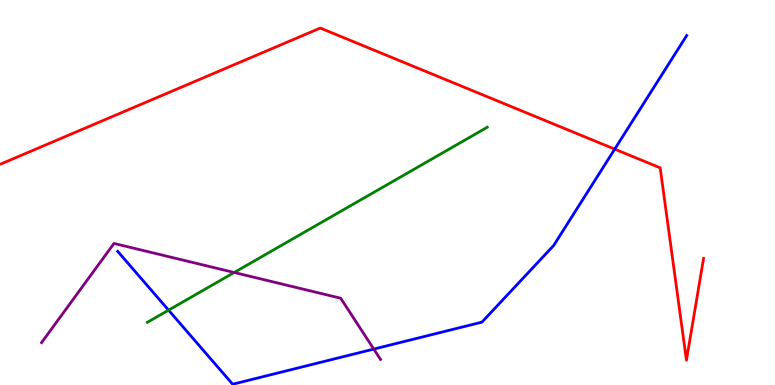[{'lines': ['blue', 'red'], 'intersections': [{'x': 7.93, 'y': 6.13}]}, {'lines': ['green', 'red'], 'intersections': []}, {'lines': ['purple', 'red'], 'intersections': []}, {'lines': ['blue', 'green'], 'intersections': [{'x': 2.18, 'y': 1.94}]}, {'lines': ['blue', 'purple'], 'intersections': [{'x': 4.82, 'y': 0.933}]}, {'lines': ['green', 'purple'], 'intersections': [{'x': 3.02, 'y': 2.92}]}]